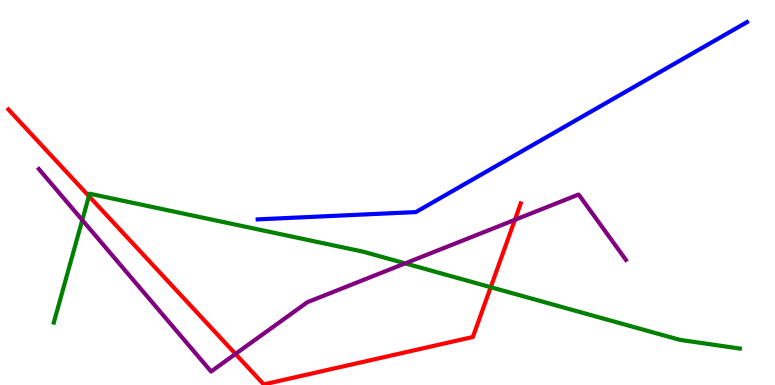[{'lines': ['blue', 'red'], 'intersections': []}, {'lines': ['green', 'red'], 'intersections': [{'x': 1.15, 'y': 4.91}, {'x': 6.33, 'y': 2.54}]}, {'lines': ['purple', 'red'], 'intersections': [{'x': 3.04, 'y': 0.807}, {'x': 6.64, 'y': 4.29}]}, {'lines': ['blue', 'green'], 'intersections': []}, {'lines': ['blue', 'purple'], 'intersections': []}, {'lines': ['green', 'purple'], 'intersections': [{'x': 1.06, 'y': 4.28}, {'x': 5.23, 'y': 3.16}]}]